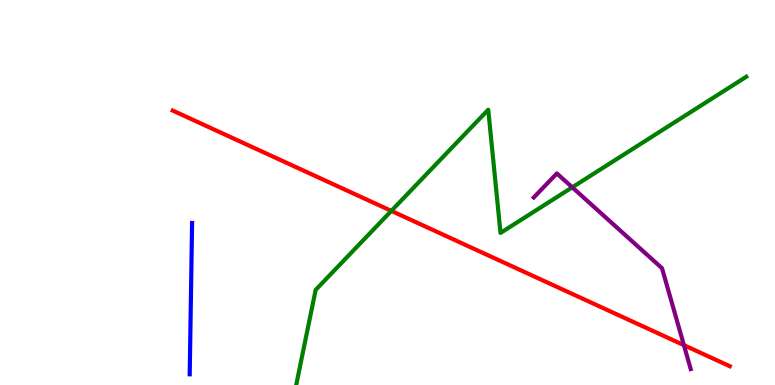[{'lines': ['blue', 'red'], 'intersections': []}, {'lines': ['green', 'red'], 'intersections': [{'x': 5.05, 'y': 4.52}]}, {'lines': ['purple', 'red'], 'intersections': [{'x': 8.82, 'y': 1.04}]}, {'lines': ['blue', 'green'], 'intersections': []}, {'lines': ['blue', 'purple'], 'intersections': []}, {'lines': ['green', 'purple'], 'intersections': [{'x': 7.38, 'y': 5.13}]}]